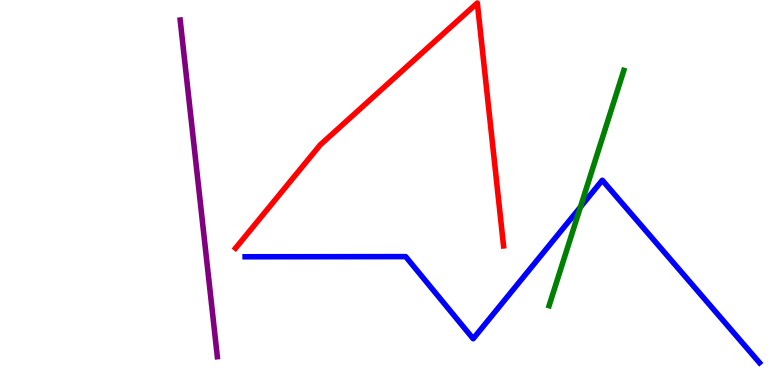[{'lines': ['blue', 'red'], 'intersections': []}, {'lines': ['green', 'red'], 'intersections': []}, {'lines': ['purple', 'red'], 'intersections': []}, {'lines': ['blue', 'green'], 'intersections': [{'x': 7.49, 'y': 4.62}]}, {'lines': ['blue', 'purple'], 'intersections': []}, {'lines': ['green', 'purple'], 'intersections': []}]